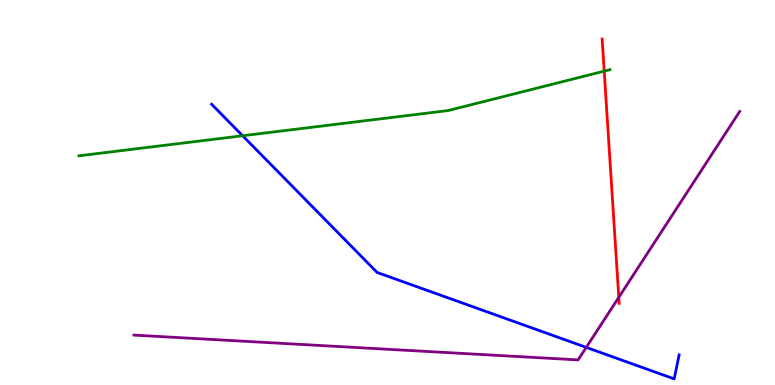[{'lines': ['blue', 'red'], 'intersections': []}, {'lines': ['green', 'red'], 'intersections': [{'x': 7.8, 'y': 8.15}]}, {'lines': ['purple', 'red'], 'intersections': [{'x': 7.98, 'y': 2.28}]}, {'lines': ['blue', 'green'], 'intersections': [{'x': 3.13, 'y': 6.47}]}, {'lines': ['blue', 'purple'], 'intersections': [{'x': 7.56, 'y': 0.977}]}, {'lines': ['green', 'purple'], 'intersections': []}]